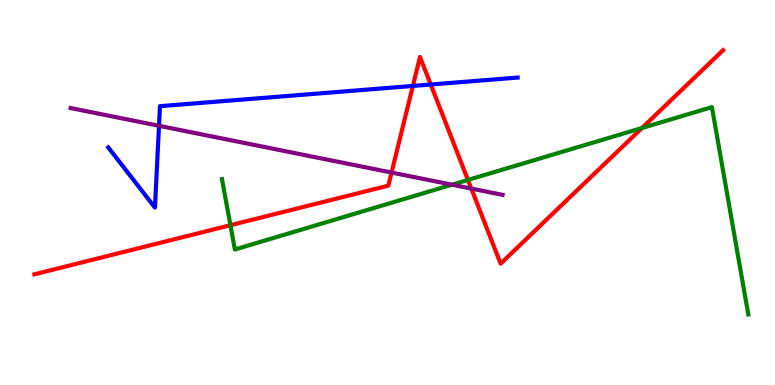[{'lines': ['blue', 'red'], 'intersections': [{'x': 5.33, 'y': 7.77}, {'x': 5.56, 'y': 7.8}]}, {'lines': ['green', 'red'], 'intersections': [{'x': 2.97, 'y': 4.15}, {'x': 6.04, 'y': 5.33}, {'x': 8.28, 'y': 6.68}]}, {'lines': ['purple', 'red'], 'intersections': [{'x': 5.05, 'y': 5.52}, {'x': 6.08, 'y': 5.1}]}, {'lines': ['blue', 'green'], 'intersections': []}, {'lines': ['blue', 'purple'], 'intersections': [{'x': 2.05, 'y': 6.73}]}, {'lines': ['green', 'purple'], 'intersections': [{'x': 5.83, 'y': 5.2}]}]